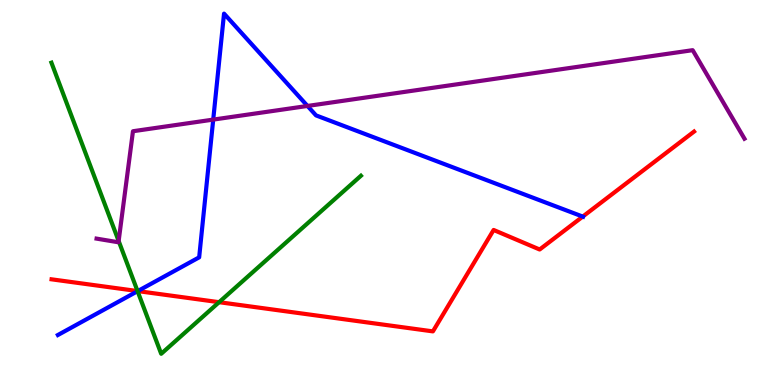[{'lines': ['blue', 'red'], 'intersections': [{'x': 1.78, 'y': 2.44}, {'x': 7.52, 'y': 4.37}]}, {'lines': ['green', 'red'], 'intersections': [{'x': 1.77, 'y': 2.44}, {'x': 2.83, 'y': 2.15}]}, {'lines': ['purple', 'red'], 'intersections': []}, {'lines': ['blue', 'green'], 'intersections': [{'x': 1.78, 'y': 2.44}]}, {'lines': ['blue', 'purple'], 'intersections': [{'x': 2.75, 'y': 6.89}, {'x': 3.97, 'y': 7.25}]}, {'lines': ['green', 'purple'], 'intersections': [{'x': 1.53, 'y': 3.74}]}]